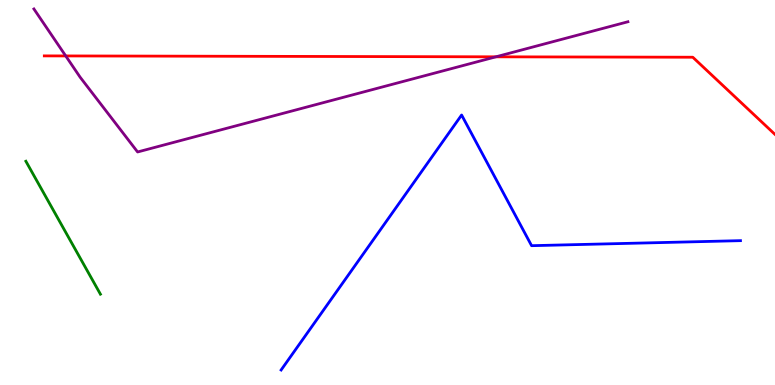[{'lines': ['blue', 'red'], 'intersections': []}, {'lines': ['green', 'red'], 'intersections': []}, {'lines': ['purple', 'red'], 'intersections': [{'x': 0.848, 'y': 8.55}, {'x': 6.4, 'y': 8.52}]}, {'lines': ['blue', 'green'], 'intersections': []}, {'lines': ['blue', 'purple'], 'intersections': []}, {'lines': ['green', 'purple'], 'intersections': []}]